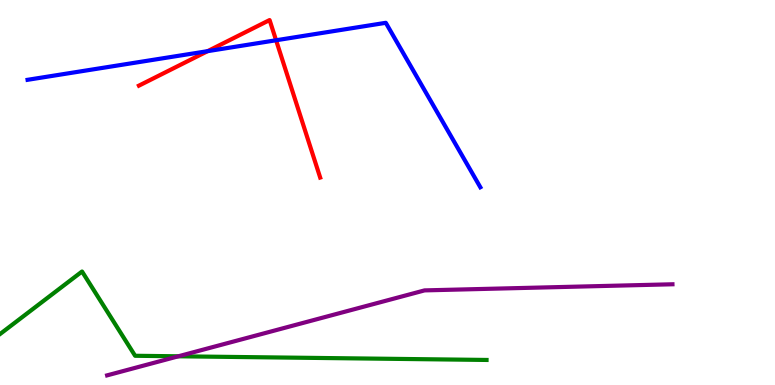[{'lines': ['blue', 'red'], 'intersections': [{'x': 2.68, 'y': 8.67}, {'x': 3.56, 'y': 8.95}]}, {'lines': ['green', 'red'], 'intersections': []}, {'lines': ['purple', 'red'], 'intersections': []}, {'lines': ['blue', 'green'], 'intersections': []}, {'lines': ['blue', 'purple'], 'intersections': []}, {'lines': ['green', 'purple'], 'intersections': [{'x': 2.3, 'y': 0.746}]}]